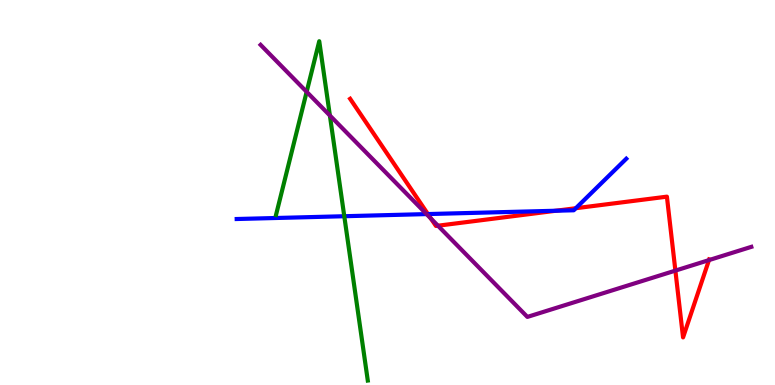[{'lines': ['blue', 'red'], 'intersections': [{'x': 5.52, 'y': 4.44}, {'x': 7.17, 'y': 4.53}, {'x': 7.43, 'y': 4.59}]}, {'lines': ['green', 'red'], 'intersections': []}, {'lines': ['purple', 'red'], 'intersections': [{'x': 5.56, 'y': 4.32}, {'x': 5.65, 'y': 4.14}, {'x': 8.71, 'y': 2.97}, {'x': 9.15, 'y': 3.24}]}, {'lines': ['blue', 'green'], 'intersections': [{'x': 4.44, 'y': 4.38}]}, {'lines': ['blue', 'purple'], 'intersections': [{'x': 5.5, 'y': 4.44}]}, {'lines': ['green', 'purple'], 'intersections': [{'x': 3.96, 'y': 7.61}, {'x': 4.26, 'y': 7.0}]}]